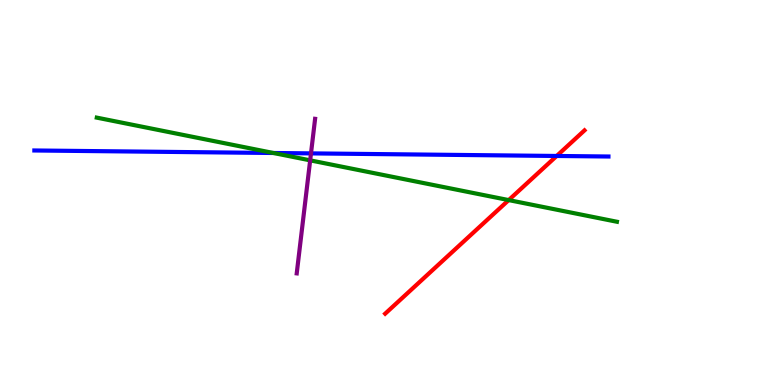[{'lines': ['blue', 'red'], 'intersections': [{'x': 7.18, 'y': 5.95}]}, {'lines': ['green', 'red'], 'intersections': [{'x': 6.56, 'y': 4.8}]}, {'lines': ['purple', 'red'], 'intersections': []}, {'lines': ['blue', 'green'], 'intersections': [{'x': 3.53, 'y': 6.03}]}, {'lines': ['blue', 'purple'], 'intersections': [{'x': 4.01, 'y': 6.02}]}, {'lines': ['green', 'purple'], 'intersections': [{'x': 4.0, 'y': 5.84}]}]